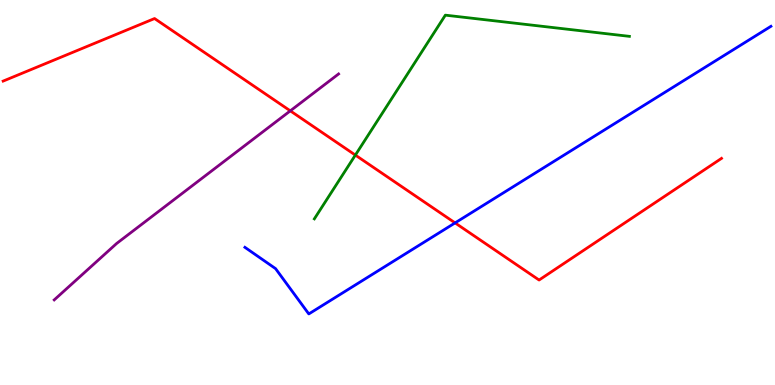[{'lines': ['blue', 'red'], 'intersections': [{'x': 5.87, 'y': 4.21}]}, {'lines': ['green', 'red'], 'intersections': [{'x': 4.59, 'y': 5.97}]}, {'lines': ['purple', 'red'], 'intersections': [{'x': 3.75, 'y': 7.12}]}, {'lines': ['blue', 'green'], 'intersections': []}, {'lines': ['blue', 'purple'], 'intersections': []}, {'lines': ['green', 'purple'], 'intersections': []}]